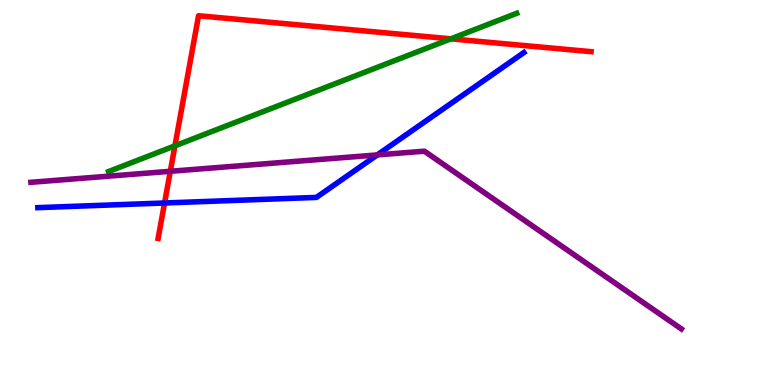[{'lines': ['blue', 'red'], 'intersections': [{'x': 2.12, 'y': 4.73}]}, {'lines': ['green', 'red'], 'intersections': [{'x': 2.26, 'y': 6.21}, {'x': 5.82, 'y': 8.99}]}, {'lines': ['purple', 'red'], 'intersections': [{'x': 2.2, 'y': 5.55}]}, {'lines': ['blue', 'green'], 'intersections': []}, {'lines': ['blue', 'purple'], 'intersections': [{'x': 4.87, 'y': 5.98}]}, {'lines': ['green', 'purple'], 'intersections': []}]